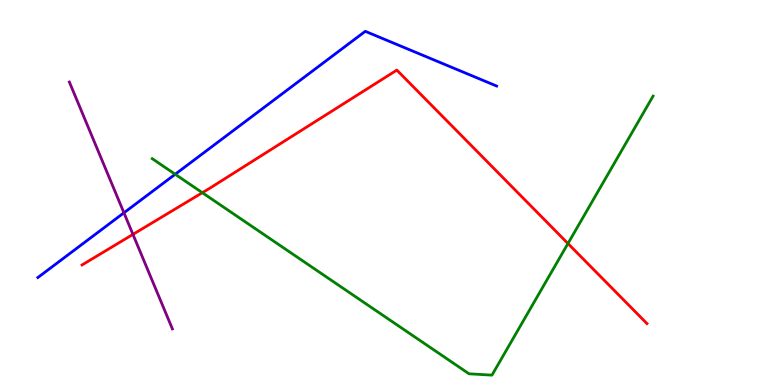[{'lines': ['blue', 'red'], 'intersections': []}, {'lines': ['green', 'red'], 'intersections': [{'x': 2.61, 'y': 4.99}, {'x': 7.33, 'y': 3.67}]}, {'lines': ['purple', 'red'], 'intersections': [{'x': 1.72, 'y': 3.91}]}, {'lines': ['blue', 'green'], 'intersections': [{'x': 2.26, 'y': 5.47}]}, {'lines': ['blue', 'purple'], 'intersections': [{'x': 1.6, 'y': 4.47}]}, {'lines': ['green', 'purple'], 'intersections': []}]